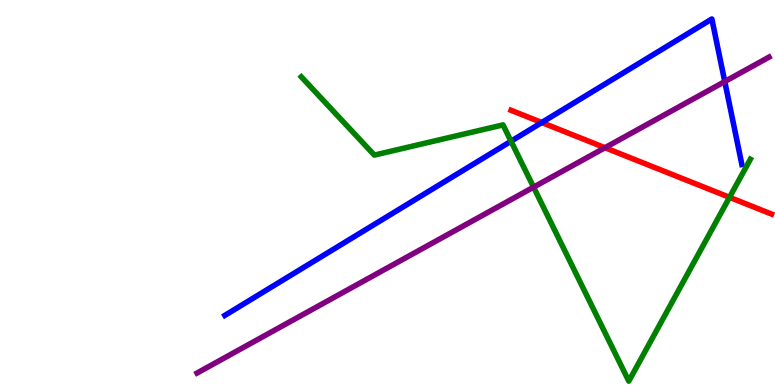[{'lines': ['blue', 'red'], 'intersections': [{'x': 6.99, 'y': 6.82}]}, {'lines': ['green', 'red'], 'intersections': [{'x': 9.41, 'y': 4.87}]}, {'lines': ['purple', 'red'], 'intersections': [{'x': 7.81, 'y': 6.16}]}, {'lines': ['blue', 'green'], 'intersections': [{'x': 6.59, 'y': 6.33}]}, {'lines': ['blue', 'purple'], 'intersections': [{'x': 9.35, 'y': 7.88}]}, {'lines': ['green', 'purple'], 'intersections': [{'x': 6.88, 'y': 5.14}]}]